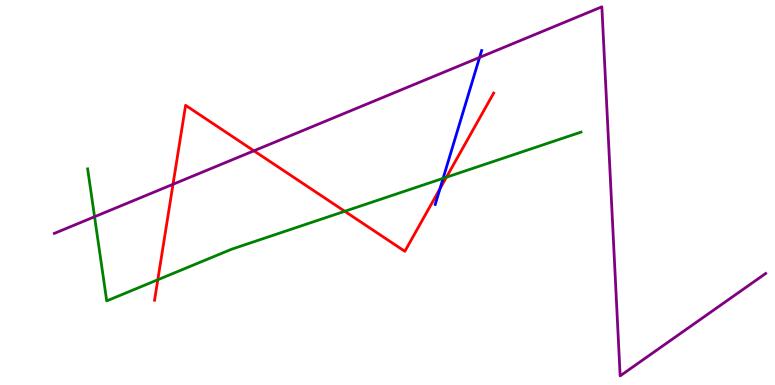[{'lines': ['blue', 'red'], 'intersections': [{'x': 5.68, 'y': 5.1}]}, {'lines': ['green', 'red'], 'intersections': [{'x': 2.04, 'y': 2.73}, {'x': 4.45, 'y': 4.51}, {'x': 5.76, 'y': 5.4}]}, {'lines': ['purple', 'red'], 'intersections': [{'x': 2.23, 'y': 5.21}, {'x': 3.28, 'y': 6.08}]}, {'lines': ['blue', 'green'], 'intersections': [{'x': 5.72, 'y': 5.37}]}, {'lines': ['blue', 'purple'], 'intersections': [{'x': 6.19, 'y': 8.51}]}, {'lines': ['green', 'purple'], 'intersections': [{'x': 1.22, 'y': 4.37}]}]